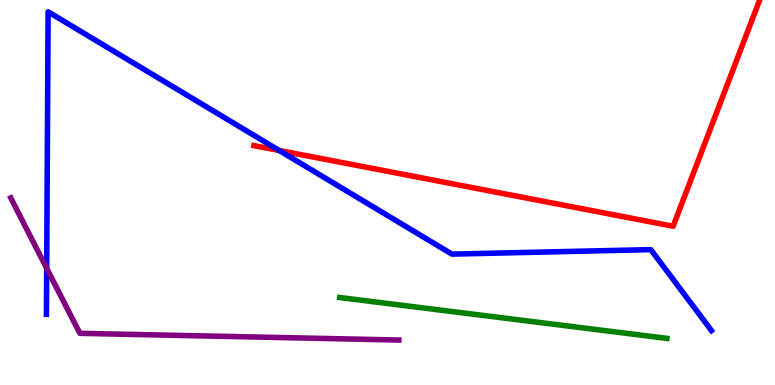[{'lines': ['blue', 'red'], 'intersections': [{'x': 3.6, 'y': 6.09}]}, {'lines': ['green', 'red'], 'intersections': []}, {'lines': ['purple', 'red'], 'intersections': []}, {'lines': ['blue', 'green'], 'intersections': []}, {'lines': ['blue', 'purple'], 'intersections': [{'x': 0.602, 'y': 3.03}]}, {'lines': ['green', 'purple'], 'intersections': []}]